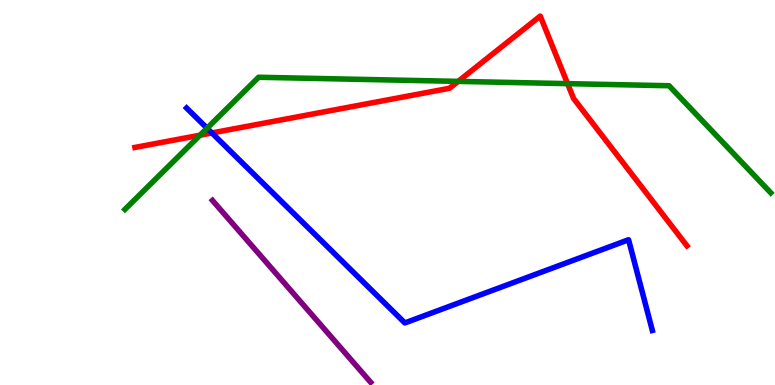[{'lines': ['blue', 'red'], 'intersections': [{'x': 2.73, 'y': 6.55}]}, {'lines': ['green', 'red'], 'intersections': [{'x': 2.58, 'y': 6.49}, {'x': 5.91, 'y': 7.89}, {'x': 7.32, 'y': 7.83}]}, {'lines': ['purple', 'red'], 'intersections': []}, {'lines': ['blue', 'green'], 'intersections': [{'x': 2.67, 'y': 6.67}]}, {'lines': ['blue', 'purple'], 'intersections': []}, {'lines': ['green', 'purple'], 'intersections': []}]